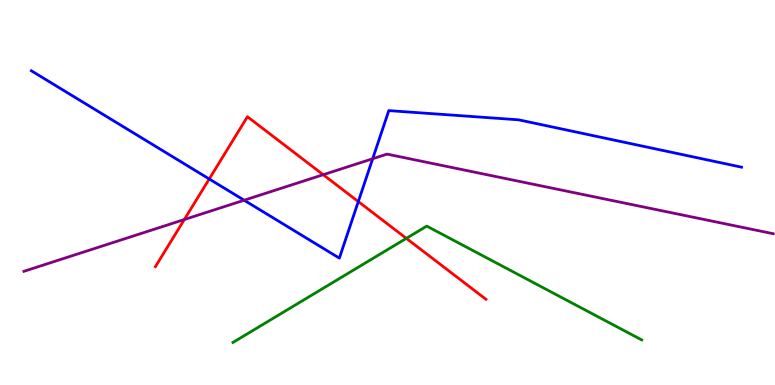[{'lines': ['blue', 'red'], 'intersections': [{'x': 2.7, 'y': 5.35}, {'x': 4.62, 'y': 4.76}]}, {'lines': ['green', 'red'], 'intersections': [{'x': 5.24, 'y': 3.81}]}, {'lines': ['purple', 'red'], 'intersections': [{'x': 2.38, 'y': 4.3}, {'x': 4.17, 'y': 5.46}]}, {'lines': ['blue', 'green'], 'intersections': []}, {'lines': ['blue', 'purple'], 'intersections': [{'x': 3.15, 'y': 4.8}, {'x': 4.81, 'y': 5.88}]}, {'lines': ['green', 'purple'], 'intersections': []}]